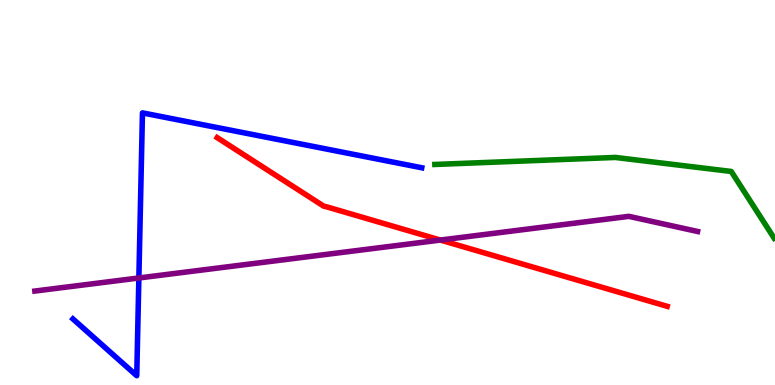[{'lines': ['blue', 'red'], 'intersections': []}, {'lines': ['green', 'red'], 'intersections': []}, {'lines': ['purple', 'red'], 'intersections': [{'x': 5.68, 'y': 3.76}]}, {'lines': ['blue', 'green'], 'intersections': []}, {'lines': ['blue', 'purple'], 'intersections': [{'x': 1.79, 'y': 2.78}]}, {'lines': ['green', 'purple'], 'intersections': []}]